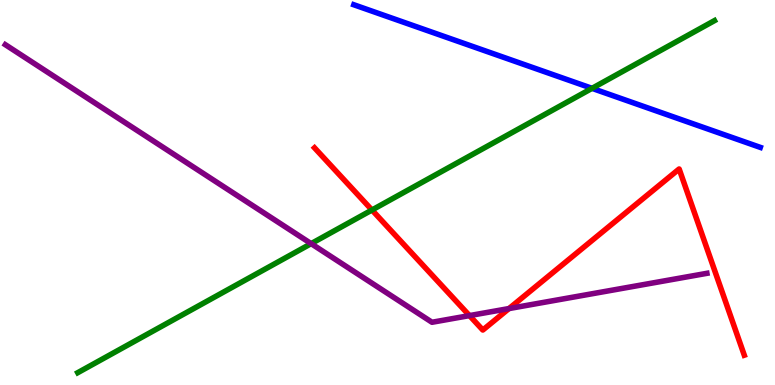[{'lines': ['blue', 'red'], 'intersections': []}, {'lines': ['green', 'red'], 'intersections': [{'x': 4.8, 'y': 4.55}]}, {'lines': ['purple', 'red'], 'intersections': [{'x': 6.06, 'y': 1.8}, {'x': 6.57, 'y': 1.99}]}, {'lines': ['blue', 'green'], 'intersections': [{'x': 7.64, 'y': 7.71}]}, {'lines': ['blue', 'purple'], 'intersections': []}, {'lines': ['green', 'purple'], 'intersections': [{'x': 4.01, 'y': 3.67}]}]